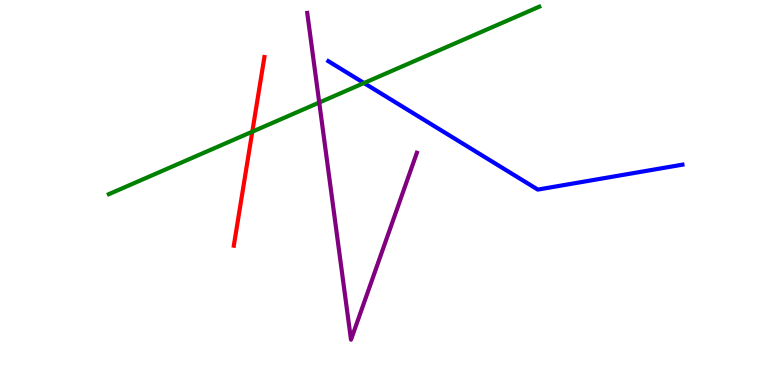[{'lines': ['blue', 'red'], 'intersections': []}, {'lines': ['green', 'red'], 'intersections': [{'x': 3.26, 'y': 6.58}]}, {'lines': ['purple', 'red'], 'intersections': []}, {'lines': ['blue', 'green'], 'intersections': [{'x': 4.7, 'y': 7.84}]}, {'lines': ['blue', 'purple'], 'intersections': []}, {'lines': ['green', 'purple'], 'intersections': [{'x': 4.12, 'y': 7.34}]}]